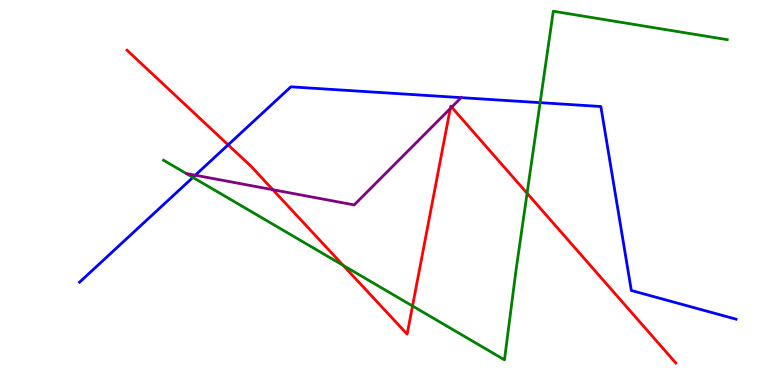[{'lines': ['blue', 'red'], 'intersections': [{'x': 2.94, 'y': 6.24}]}, {'lines': ['green', 'red'], 'intersections': [{'x': 4.43, 'y': 3.11}, {'x': 5.32, 'y': 2.05}, {'x': 6.8, 'y': 4.98}]}, {'lines': ['purple', 'red'], 'intersections': [{'x': 3.52, 'y': 5.07}, {'x': 5.81, 'y': 7.18}, {'x': 5.83, 'y': 7.22}]}, {'lines': ['blue', 'green'], 'intersections': [{'x': 2.49, 'y': 5.39}, {'x': 6.97, 'y': 7.33}]}, {'lines': ['blue', 'purple'], 'intersections': [{'x': 2.52, 'y': 5.45}, {'x': 5.95, 'y': 7.46}]}, {'lines': ['green', 'purple'], 'intersections': []}]